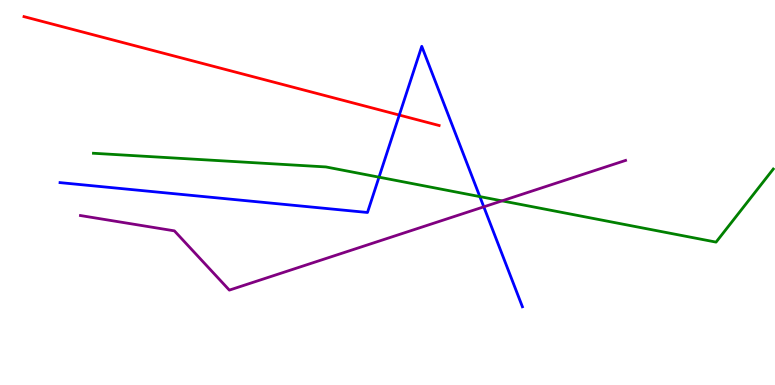[{'lines': ['blue', 'red'], 'intersections': [{'x': 5.15, 'y': 7.01}]}, {'lines': ['green', 'red'], 'intersections': []}, {'lines': ['purple', 'red'], 'intersections': []}, {'lines': ['blue', 'green'], 'intersections': [{'x': 4.89, 'y': 5.4}, {'x': 6.19, 'y': 4.89}]}, {'lines': ['blue', 'purple'], 'intersections': [{'x': 6.24, 'y': 4.63}]}, {'lines': ['green', 'purple'], 'intersections': [{'x': 6.48, 'y': 4.78}]}]